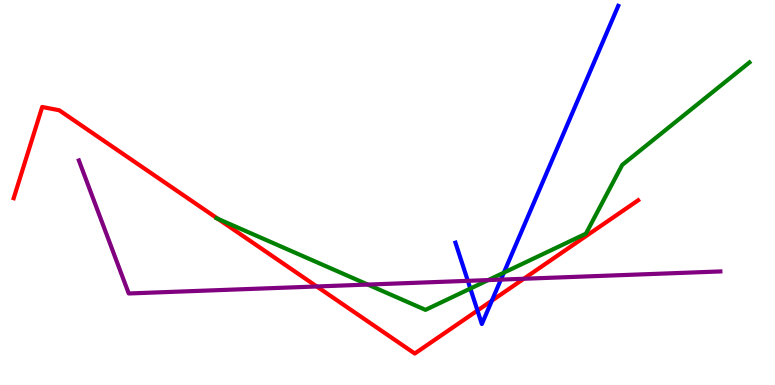[{'lines': ['blue', 'red'], 'intersections': [{'x': 6.16, 'y': 1.93}, {'x': 6.35, 'y': 2.19}]}, {'lines': ['green', 'red'], 'intersections': [{'x': 2.81, 'y': 4.31}]}, {'lines': ['purple', 'red'], 'intersections': [{'x': 4.09, 'y': 2.56}, {'x': 6.76, 'y': 2.76}]}, {'lines': ['blue', 'green'], 'intersections': [{'x': 6.07, 'y': 2.5}, {'x': 6.5, 'y': 2.92}]}, {'lines': ['blue', 'purple'], 'intersections': [{'x': 6.04, 'y': 2.71}, {'x': 6.46, 'y': 2.74}]}, {'lines': ['green', 'purple'], 'intersections': [{'x': 4.75, 'y': 2.61}, {'x': 6.3, 'y': 2.73}]}]